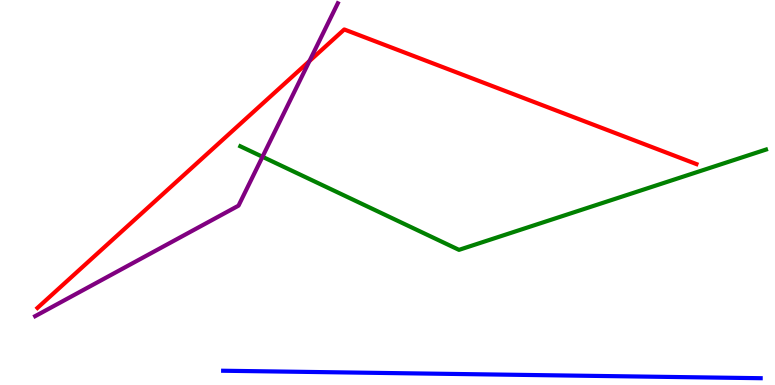[{'lines': ['blue', 'red'], 'intersections': []}, {'lines': ['green', 'red'], 'intersections': []}, {'lines': ['purple', 'red'], 'intersections': [{'x': 3.99, 'y': 8.41}]}, {'lines': ['blue', 'green'], 'intersections': []}, {'lines': ['blue', 'purple'], 'intersections': []}, {'lines': ['green', 'purple'], 'intersections': [{'x': 3.39, 'y': 5.93}]}]